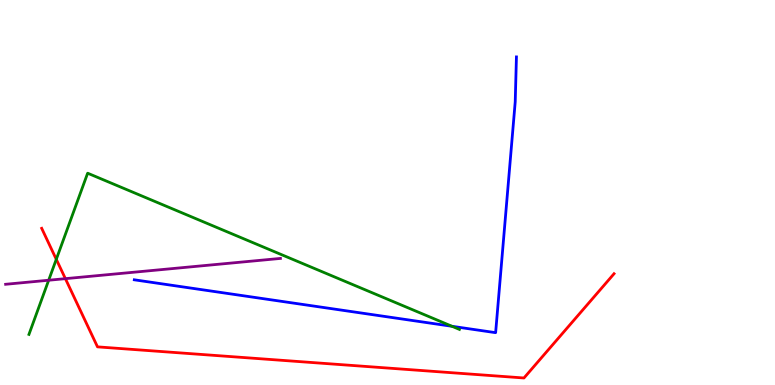[{'lines': ['blue', 'red'], 'intersections': []}, {'lines': ['green', 'red'], 'intersections': [{'x': 0.726, 'y': 3.26}]}, {'lines': ['purple', 'red'], 'intersections': [{'x': 0.844, 'y': 2.76}]}, {'lines': ['blue', 'green'], 'intersections': [{'x': 5.83, 'y': 1.53}]}, {'lines': ['blue', 'purple'], 'intersections': []}, {'lines': ['green', 'purple'], 'intersections': [{'x': 0.628, 'y': 2.72}]}]